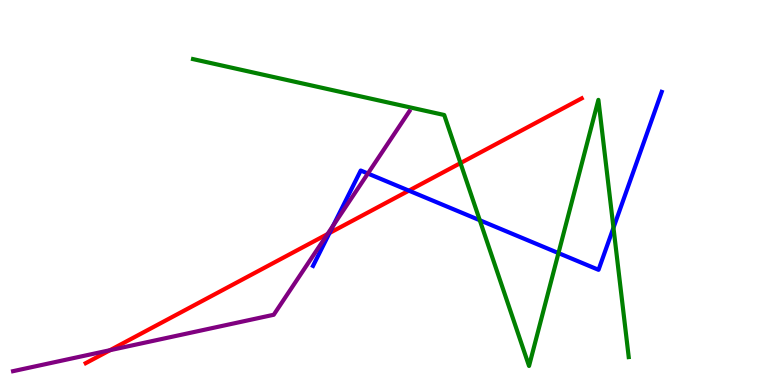[{'lines': ['blue', 'red'], 'intersections': [{'x': 4.25, 'y': 3.95}, {'x': 5.28, 'y': 5.05}]}, {'lines': ['green', 'red'], 'intersections': [{'x': 5.94, 'y': 5.76}]}, {'lines': ['purple', 'red'], 'intersections': [{'x': 1.42, 'y': 0.904}, {'x': 4.23, 'y': 3.92}]}, {'lines': ['blue', 'green'], 'intersections': [{'x': 6.19, 'y': 4.28}, {'x': 7.21, 'y': 3.43}, {'x': 7.92, 'y': 4.08}]}, {'lines': ['blue', 'purple'], 'intersections': [{'x': 4.3, 'y': 4.14}, {'x': 4.75, 'y': 5.49}]}, {'lines': ['green', 'purple'], 'intersections': []}]